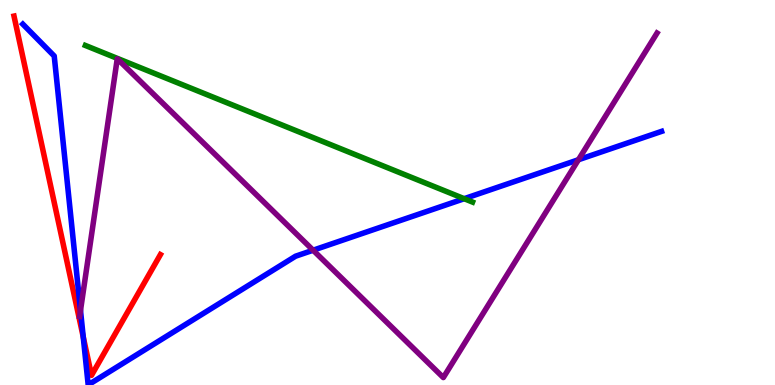[{'lines': ['blue', 'red'], 'intersections': [{'x': 1.07, 'y': 1.25}]}, {'lines': ['green', 'red'], 'intersections': []}, {'lines': ['purple', 'red'], 'intersections': []}, {'lines': ['blue', 'green'], 'intersections': [{'x': 5.99, 'y': 4.84}]}, {'lines': ['blue', 'purple'], 'intersections': [{'x': 1.04, 'y': 1.94}, {'x': 4.04, 'y': 3.5}, {'x': 7.46, 'y': 5.85}]}, {'lines': ['green', 'purple'], 'intersections': []}]